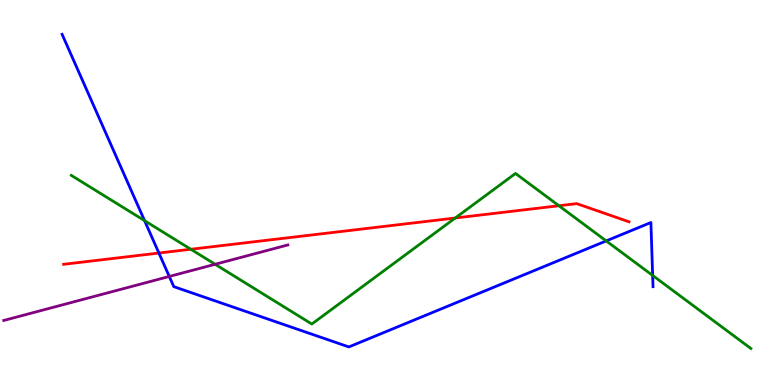[{'lines': ['blue', 'red'], 'intersections': [{'x': 2.05, 'y': 3.43}]}, {'lines': ['green', 'red'], 'intersections': [{'x': 2.46, 'y': 3.53}, {'x': 5.87, 'y': 4.34}, {'x': 7.21, 'y': 4.66}]}, {'lines': ['purple', 'red'], 'intersections': []}, {'lines': ['blue', 'green'], 'intersections': [{'x': 1.87, 'y': 4.27}, {'x': 7.82, 'y': 3.74}, {'x': 8.42, 'y': 2.85}]}, {'lines': ['blue', 'purple'], 'intersections': [{'x': 2.18, 'y': 2.82}]}, {'lines': ['green', 'purple'], 'intersections': [{'x': 2.78, 'y': 3.14}]}]